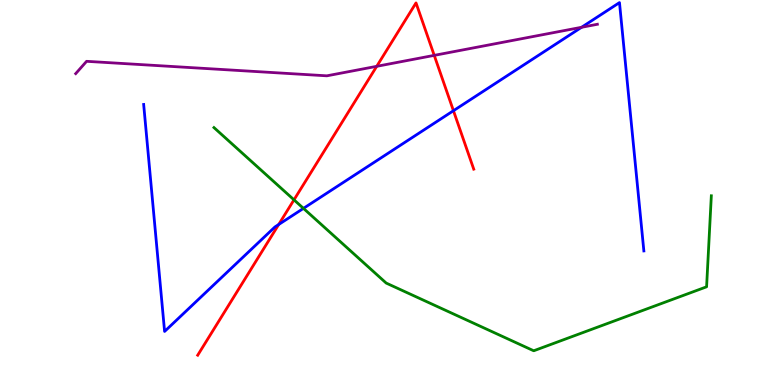[{'lines': ['blue', 'red'], 'intersections': [{'x': 3.6, 'y': 4.17}, {'x': 5.85, 'y': 7.12}]}, {'lines': ['green', 'red'], 'intersections': [{'x': 3.79, 'y': 4.81}]}, {'lines': ['purple', 'red'], 'intersections': [{'x': 4.86, 'y': 8.28}, {'x': 5.6, 'y': 8.56}]}, {'lines': ['blue', 'green'], 'intersections': [{'x': 3.92, 'y': 4.59}]}, {'lines': ['blue', 'purple'], 'intersections': [{'x': 7.5, 'y': 9.29}]}, {'lines': ['green', 'purple'], 'intersections': []}]